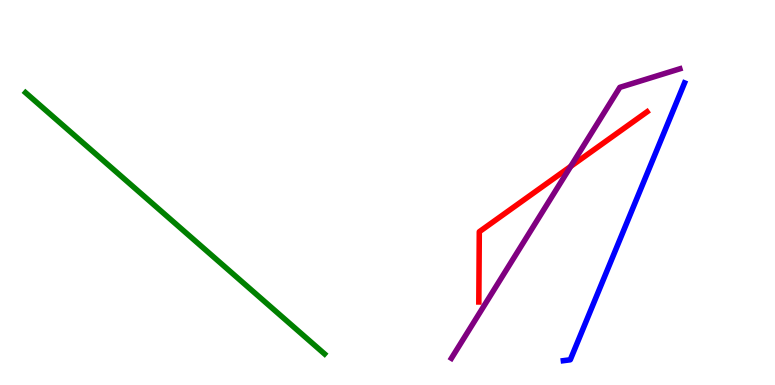[{'lines': ['blue', 'red'], 'intersections': []}, {'lines': ['green', 'red'], 'intersections': []}, {'lines': ['purple', 'red'], 'intersections': [{'x': 7.36, 'y': 5.68}]}, {'lines': ['blue', 'green'], 'intersections': []}, {'lines': ['blue', 'purple'], 'intersections': []}, {'lines': ['green', 'purple'], 'intersections': []}]